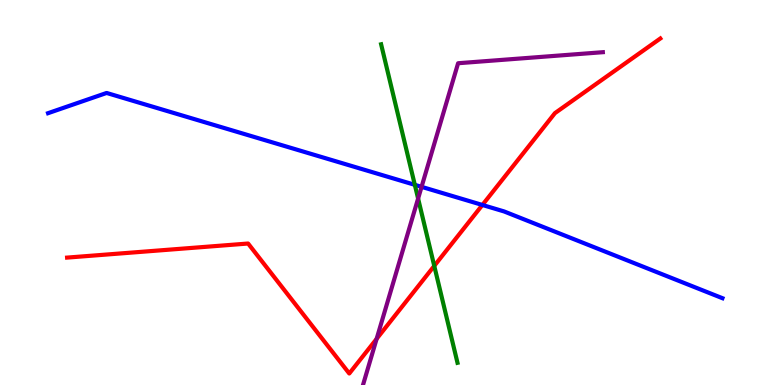[{'lines': ['blue', 'red'], 'intersections': [{'x': 6.22, 'y': 4.68}]}, {'lines': ['green', 'red'], 'intersections': [{'x': 5.6, 'y': 3.09}]}, {'lines': ['purple', 'red'], 'intersections': [{'x': 4.86, 'y': 1.2}]}, {'lines': ['blue', 'green'], 'intersections': [{'x': 5.35, 'y': 5.2}]}, {'lines': ['blue', 'purple'], 'intersections': [{'x': 5.44, 'y': 5.15}]}, {'lines': ['green', 'purple'], 'intersections': [{'x': 5.39, 'y': 4.84}]}]